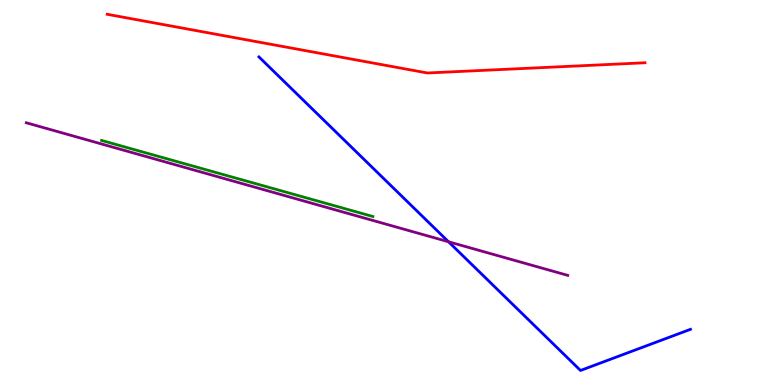[{'lines': ['blue', 'red'], 'intersections': []}, {'lines': ['green', 'red'], 'intersections': []}, {'lines': ['purple', 'red'], 'intersections': []}, {'lines': ['blue', 'green'], 'intersections': []}, {'lines': ['blue', 'purple'], 'intersections': [{'x': 5.79, 'y': 3.72}]}, {'lines': ['green', 'purple'], 'intersections': []}]